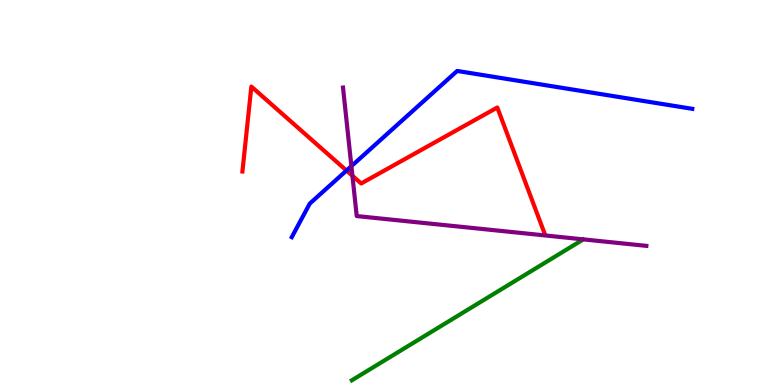[{'lines': ['blue', 'red'], 'intersections': [{'x': 4.47, 'y': 5.57}]}, {'lines': ['green', 'red'], 'intersections': []}, {'lines': ['purple', 'red'], 'intersections': [{'x': 4.55, 'y': 5.44}]}, {'lines': ['blue', 'green'], 'intersections': []}, {'lines': ['blue', 'purple'], 'intersections': [{'x': 4.53, 'y': 5.68}]}, {'lines': ['green', 'purple'], 'intersections': []}]